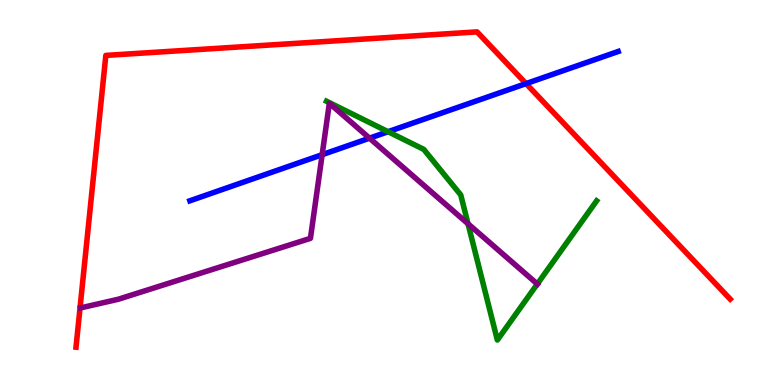[{'lines': ['blue', 'red'], 'intersections': [{'x': 6.79, 'y': 7.83}]}, {'lines': ['green', 'red'], 'intersections': []}, {'lines': ['purple', 'red'], 'intersections': []}, {'lines': ['blue', 'green'], 'intersections': [{'x': 5.01, 'y': 6.58}]}, {'lines': ['blue', 'purple'], 'intersections': [{'x': 4.16, 'y': 5.98}, {'x': 4.77, 'y': 6.41}]}, {'lines': ['green', 'purple'], 'intersections': [{'x': 6.04, 'y': 4.19}, {'x': 6.93, 'y': 2.62}]}]